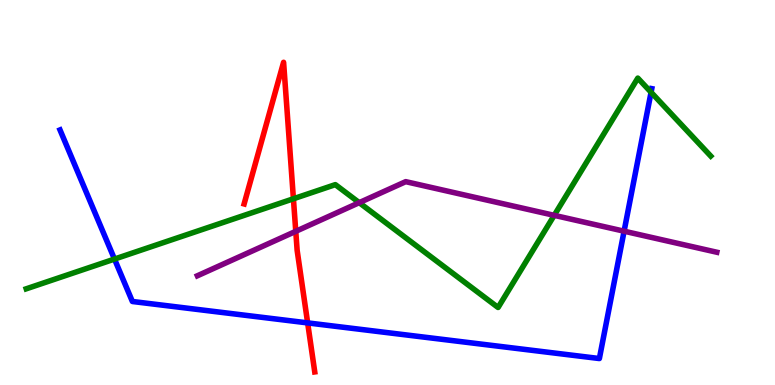[{'lines': ['blue', 'red'], 'intersections': [{'x': 3.97, 'y': 1.61}]}, {'lines': ['green', 'red'], 'intersections': [{'x': 3.79, 'y': 4.84}]}, {'lines': ['purple', 'red'], 'intersections': [{'x': 3.82, 'y': 3.99}]}, {'lines': ['blue', 'green'], 'intersections': [{'x': 1.48, 'y': 3.27}, {'x': 8.4, 'y': 7.6}]}, {'lines': ['blue', 'purple'], 'intersections': [{'x': 8.05, 'y': 3.99}]}, {'lines': ['green', 'purple'], 'intersections': [{'x': 4.64, 'y': 4.74}, {'x': 7.15, 'y': 4.41}]}]